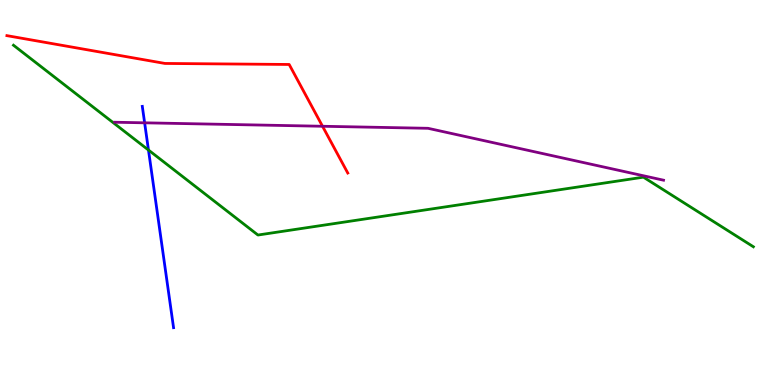[{'lines': ['blue', 'red'], 'intersections': []}, {'lines': ['green', 'red'], 'intersections': []}, {'lines': ['purple', 'red'], 'intersections': [{'x': 4.16, 'y': 6.72}]}, {'lines': ['blue', 'green'], 'intersections': [{'x': 1.92, 'y': 6.1}]}, {'lines': ['blue', 'purple'], 'intersections': [{'x': 1.87, 'y': 6.81}]}, {'lines': ['green', 'purple'], 'intersections': []}]